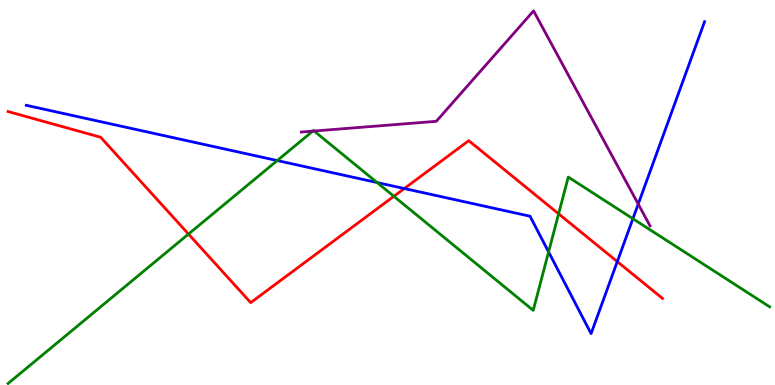[{'lines': ['blue', 'red'], 'intersections': [{'x': 5.22, 'y': 5.1}, {'x': 7.97, 'y': 3.21}]}, {'lines': ['green', 'red'], 'intersections': [{'x': 2.43, 'y': 3.92}, {'x': 5.08, 'y': 4.9}, {'x': 7.21, 'y': 4.45}]}, {'lines': ['purple', 'red'], 'intersections': []}, {'lines': ['blue', 'green'], 'intersections': [{'x': 3.58, 'y': 5.83}, {'x': 4.87, 'y': 5.26}, {'x': 7.08, 'y': 3.46}, {'x': 8.17, 'y': 4.32}]}, {'lines': ['blue', 'purple'], 'intersections': [{'x': 8.24, 'y': 4.7}]}, {'lines': ['green', 'purple'], 'intersections': [{'x': 4.04, 'y': 6.59}, {'x': 4.05, 'y': 6.6}]}]